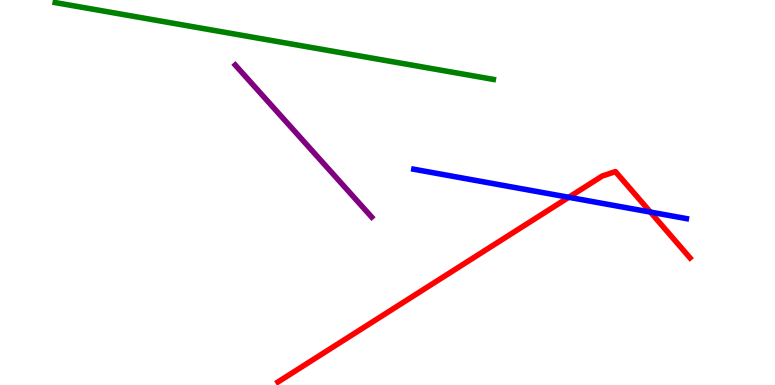[{'lines': ['blue', 'red'], 'intersections': [{'x': 7.34, 'y': 4.88}, {'x': 8.39, 'y': 4.49}]}, {'lines': ['green', 'red'], 'intersections': []}, {'lines': ['purple', 'red'], 'intersections': []}, {'lines': ['blue', 'green'], 'intersections': []}, {'lines': ['blue', 'purple'], 'intersections': []}, {'lines': ['green', 'purple'], 'intersections': []}]